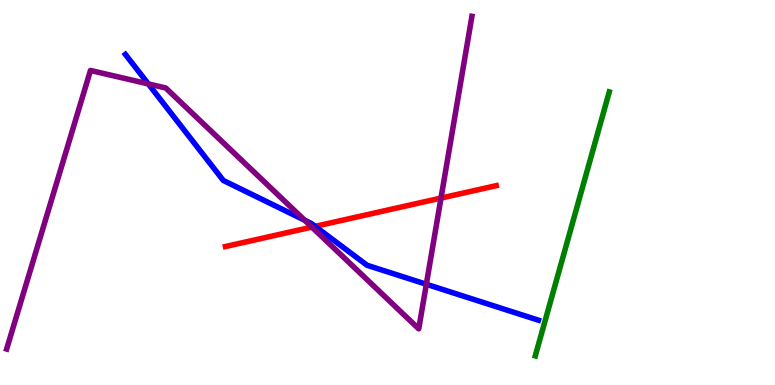[{'lines': ['blue', 'red'], 'intersections': [{'x': 4.07, 'y': 4.12}]}, {'lines': ['green', 'red'], 'intersections': []}, {'lines': ['purple', 'red'], 'intersections': [{'x': 4.02, 'y': 4.1}, {'x': 5.69, 'y': 4.86}]}, {'lines': ['blue', 'green'], 'intersections': []}, {'lines': ['blue', 'purple'], 'intersections': [{'x': 1.91, 'y': 7.82}, {'x': 3.93, 'y': 4.28}, {'x': 5.5, 'y': 2.62}]}, {'lines': ['green', 'purple'], 'intersections': []}]